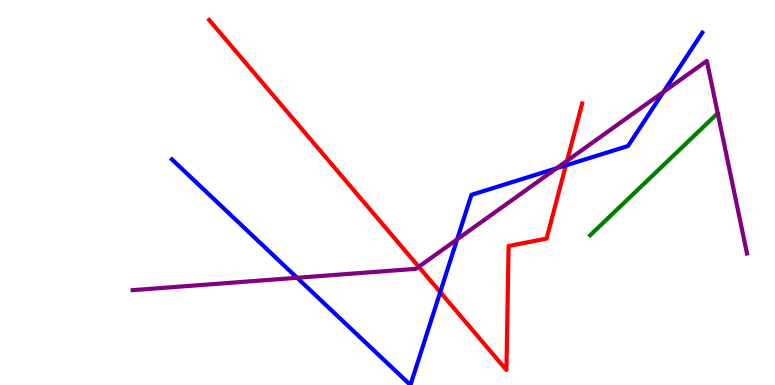[{'lines': ['blue', 'red'], 'intersections': [{'x': 5.68, 'y': 2.41}, {'x': 7.3, 'y': 5.7}]}, {'lines': ['green', 'red'], 'intersections': []}, {'lines': ['purple', 'red'], 'intersections': [{'x': 5.4, 'y': 3.07}, {'x': 7.32, 'y': 5.82}]}, {'lines': ['blue', 'green'], 'intersections': []}, {'lines': ['blue', 'purple'], 'intersections': [{'x': 3.83, 'y': 2.79}, {'x': 5.9, 'y': 3.78}, {'x': 7.18, 'y': 5.63}, {'x': 8.56, 'y': 7.61}]}, {'lines': ['green', 'purple'], 'intersections': [{'x': 9.26, 'y': 7.06}]}]